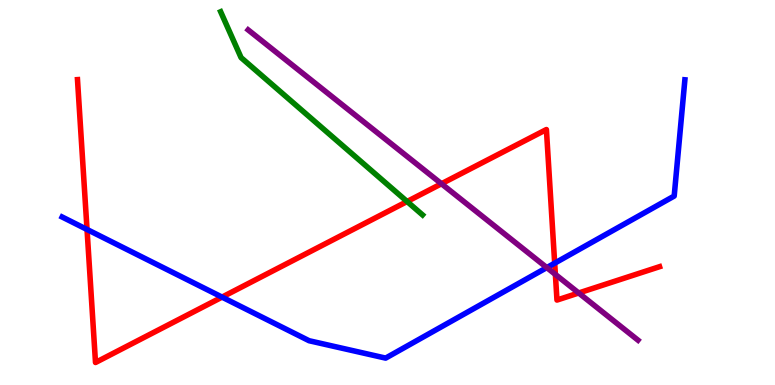[{'lines': ['blue', 'red'], 'intersections': [{'x': 1.12, 'y': 4.04}, {'x': 2.87, 'y': 2.28}, {'x': 7.16, 'y': 3.16}]}, {'lines': ['green', 'red'], 'intersections': [{'x': 5.25, 'y': 4.77}]}, {'lines': ['purple', 'red'], 'intersections': [{'x': 5.7, 'y': 5.23}, {'x': 7.17, 'y': 2.87}, {'x': 7.47, 'y': 2.39}]}, {'lines': ['blue', 'green'], 'intersections': []}, {'lines': ['blue', 'purple'], 'intersections': [{'x': 7.06, 'y': 3.05}]}, {'lines': ['green', 'purple'], 'intersections': []}]